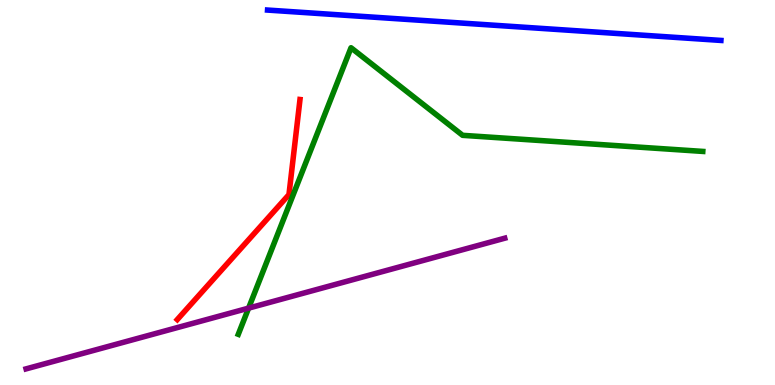[{'lines': ['blue', 'red'], 'intersections': []}, {'lines': ['green', 'red'], 'intersections': []}, {'lines': ['purple', 'red'], 'intersections': []}, {'lines': ['blue', 'green'], 'intersections': []}, {'lines': ['blue', 'purple'], 'intersections': []}, {'lines': ['green', 'purple'], 'intersections': [{'x': 3.21, 'y': 2.0}]}]